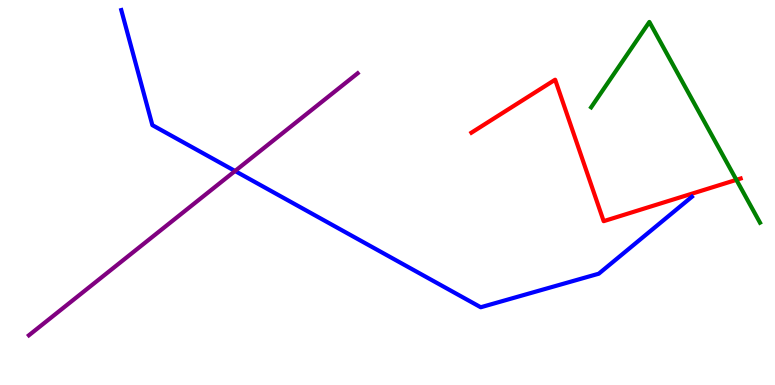[{'lines': ['blue', 'red'], 'intersections': []}, {'lines': ['green', 'red'], 'intersections': [{'x': 9.5, 'y': 5.33}]}, {'lines': ['purple', 'red'], 'intersections': []}, {'lines': ['blue', 'green'], 'intersections': []}, {'lines': ['blue', 'purple'], 'intersections': [{'x': 3.03, 'y': 5.56}]}, {'lines': ['green', 'purple'], 'intersections': []}]